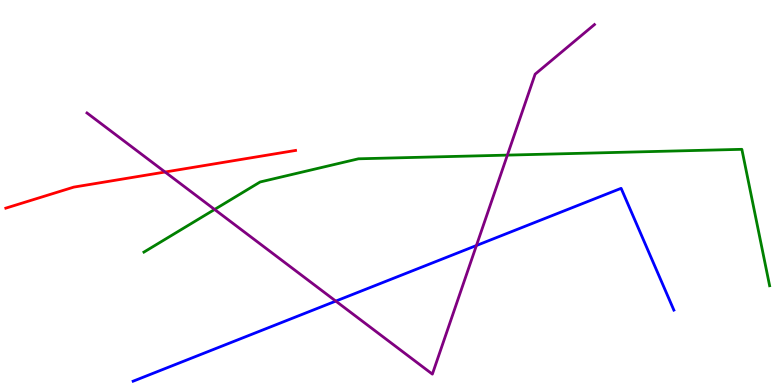[{'lines': ['blue', 'red'], 'intersections': []}, {'lines': ['green', 'red'], 'intersections': []}, {'lines': ['purple', 'red'], 'intersections': [{'x': 2.13, 'y': 5.53}]}, {'lines': ['blue', 'green'], 'intersections': []}, {'lines': ['blue', 'purple'], 'intersections': [{'x': 4.33, 'y': 2.18}, {'x': 6.15, 'y': 3.62}]}, {'lines': ['green', 'purple'], 'intersections': [{'x': 2.77, 'y': 4.56}, {'x': 6.55, 'y': 5.97}]}]